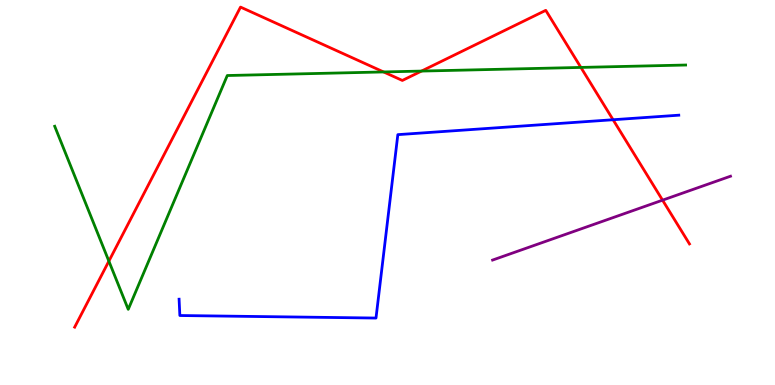[{'lines': ['blue', 'red'], 'intersections': [{'x': 7.91, 'y': 6.89}]}, {'lines': ['green', 'red'], 'intersections': [{'x': 1.4, 'y': 3.22}, {'x': 4.95, 'y': 8.13}, {'x': 5.44, 'y': 8.15}, {'x': 7.5, 'y': 8.25}]}, {'lines': ['purple', 'red'], 'intersections': [{'x': 8.55, 'y': 4.8}]}, {'lines': ['blue', 'green'], 'intersections': []}, {'lines': ['blue', 'purple'], 'intersections': []}, {'lines': ['green', 'purple'], 'intersections': []}]